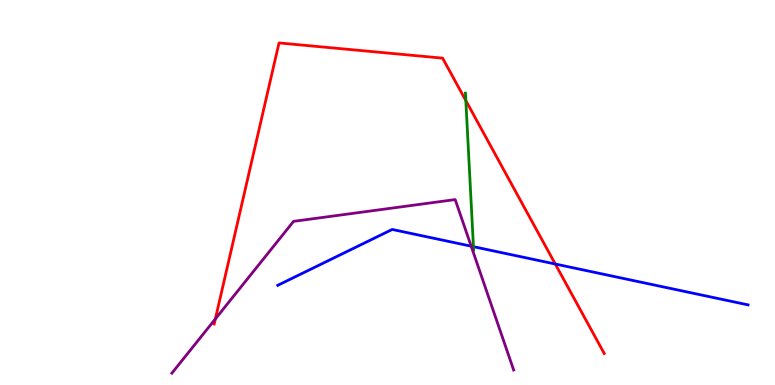[{'lines': ['blue', 'red'], 'intersections': [{'x': 7.16, 'y': 3.14}]}, {'lines': ['green', 'red'], 'intersections': [{'x': 6.01, 'y': 7.39}]}, {'lines': ['purple', 'red'], 'intersections': [{'x': 2.78, 'y': 1.72}]}, {'lines': ['blue', 'green'], 'intersections': [{'x': 6.11, 'y': 3.59}]}, {'lines': ['blue', 'purple'], 'intersections': [{'x': 6.08, 'y': 3.61}]}, {'lines': ['green', 'purple'], 'intersections': []}]